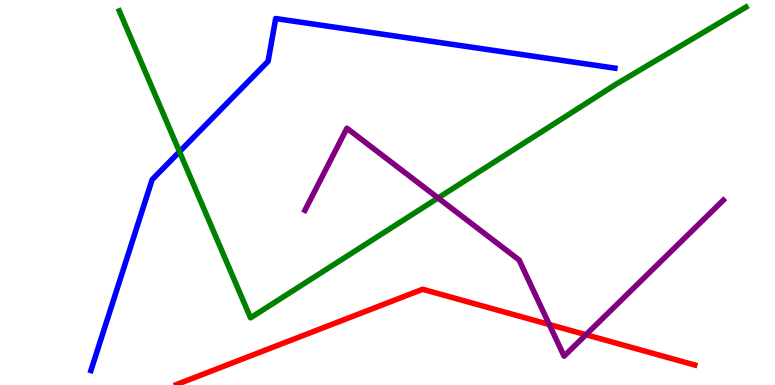[{'lines': ['blue', 'red'], 'intersections': []}, {'lines': ['green', 'red'], 'intersections': []}, {'lines': ['purple', 'red'], 'intersections': [{'x': 7.09, 'y': 1.57}, {'x': 7.56, 'y': 1.31}]}, {'lines': ['blue', 'green'], 'intersections': [{'x': 2.32, 'y': 6.06}]}, {'lines': ['blue', 'purple'], 'intersections': []}, {'lines': ['green', 'purple'], 'intersections': [{'x': 5.65, 'y': 4.86}]}]